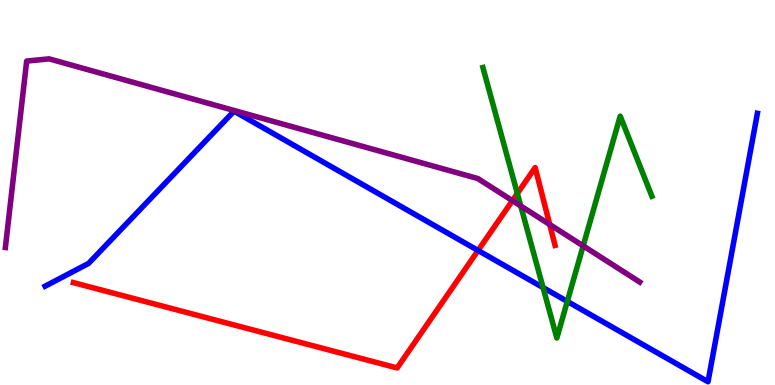[{'lines': ['blue', 'red'], 'intersections': [{'x': 6.17, 'y': 3.49}]}, {'lines': ['green', 'red'], 'intersections': [{'x': 6.68, 'y': 4.97}]}, {'lines': ['purple', 'red'], 'intersections': [{'x': 6.61, 'y': 4.79}, {'x': 7.09, 'y': 4.17}]}, {'lines': ['blue', 'green'], 'intersections': [{'x': 7.01, 'y': 2.53}, {'x': 7.32, 'y': 2.17}]}, {'lines': ['blue', 'purple'], 'intersections': []}, {'lines': ['green', 'purple'], 'intersections': [{'x': 6.72, 'y': 4.65}, {'x': 7.52, 'y': 3.61}]}]